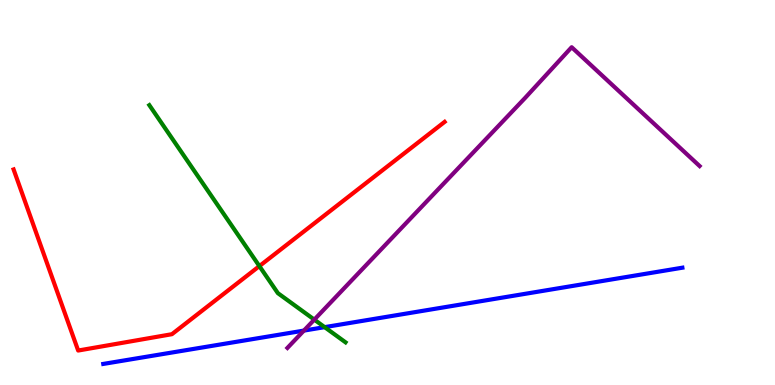[{'lines': ['blue', 'red'], 'intersections': []}, {'lines': ['green', 'red'], 'intersections': [{'x': 3.35, 'y': 3.09}]}, {'lines': ['purple', 'red'], 'intersections': []}, {'lines': ['blue', 'green'], 'intersections': [{'x': 4.19, 'y': 1.5}]}, {'lines': ['blue', 'purple'], 'intersections': [{'x': 3.92, 'y': 1.41}]}, {'lines': ['green', 'purple'], 'intersections': [{'x': 4.06, 'y': 1.7}]}]